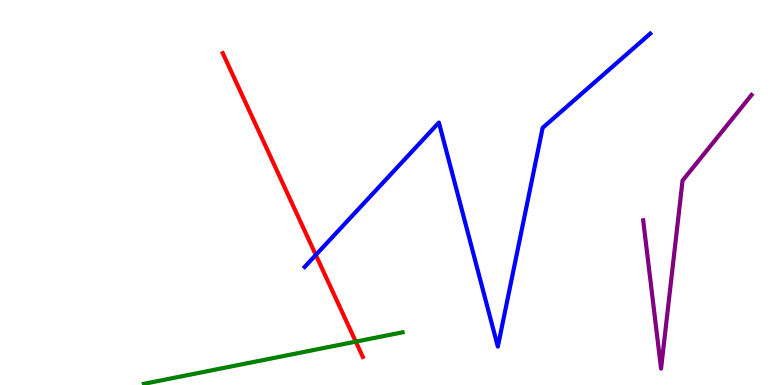[{'lines': ['blue', 'red'], 'intersections': [{'x': 4.07, 'y': 3.38}]}, {'lines': ['green', 'red'], 'intersections': [{'x': 4.59, 'y': 1.13}]}, {'lines': ['purple', 'red'], 'intersections': []}, {'lines': ['blue', 'green'], 'intersections': []}, {'lines': ['blue', 'purple'], 'intersections': []}, {'lines': ['green', 'purple'], 'intersections': []}]